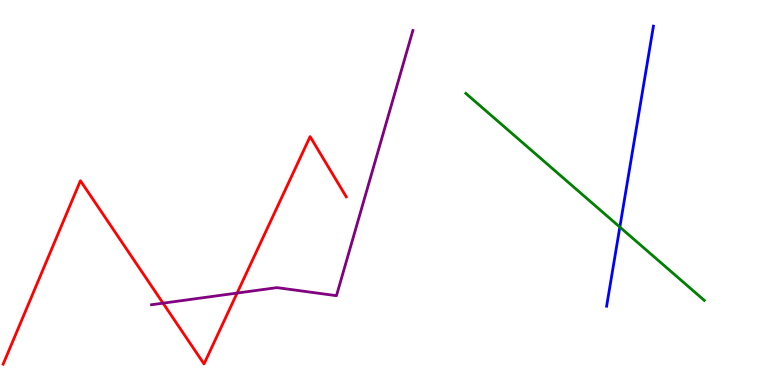[{'lines': ['blue', 'red'], 'intersections': []}, {'lines': ['green', 'red'], 'intersections': []}, {'lines': ['purple', 'red'], 'intersections': [{'x': 2.1, 'y': 2.13}, {'x': 3.06, 'y': 2.39}]}, {'lines': ['blue', 'green'], 'intersections': [{'x': 8.0, 'y': 4.1}]}, {'lines': ['blue', 'purple'], 'intersections': []}, {'lines': ['green', 'purple'], 'intersections': []}]